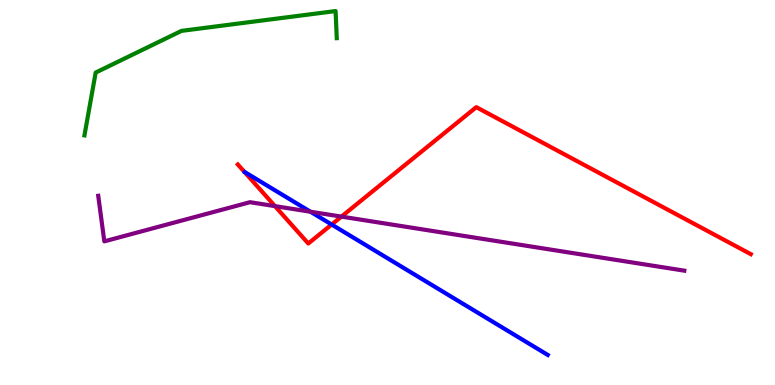[{'lines': ['blue', 'red'], 'intersections': [{'x': 4.28, 'y': 4.17}]}, {'lines': ['green', 'red'], 'intersections': []}, {'lines': ['purple', 'red'], 'intersections': [{'x': 3.55, 'y': 4.65}, {'x': 4.41, 'y': 4.37}]}, {'lines': ['blue', 'green'], 'intersections': []}, {'lines': ['blue', 'purple'], 'intersections': [{'x': 4.01, 'y': 4.5}]}, {'lines': ['green', 'purple'], 'intersections': []}]